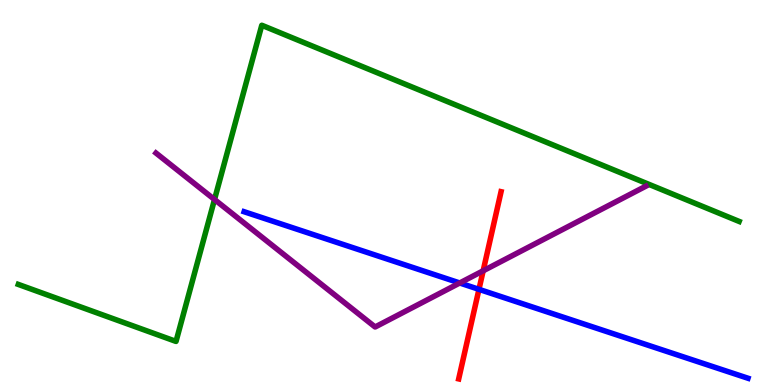[{'lines': ['blue', 'red'], 'intersections': [{'x': 6.18, 'y': 2.48}]}, {'lines': ['green', 'red'], 'intersections': []}, {'lines': ['purple', 'red'], 'intersections': [{'x': 6.23, 'y': 2.97}]}, {'lines': ['blue', 'green'], 'intersections': []}, {'lines': ['blue', 'purple'], 'intersections': [{'x': 5.93, 'y': 2.65}]}, {'lines': ['green', 'purple'], 'intersections': [{'x': 2.77, 'y': 4.82}]}]